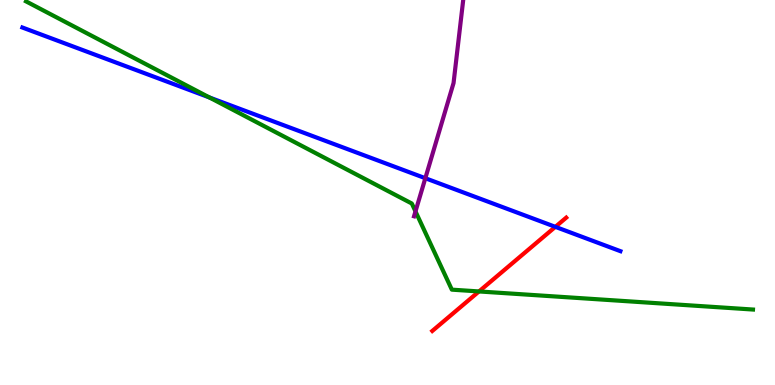[{'lines': ['blue', 'red'], 'intersections': [{'x': 7.17, 'y': 4.11}]}, {'lines': ['green', 'red'], 'intersections': [{'x': 6.18, 'y': 2.43}]}, {'lines': ['purple', 'red'], 'intersections': []}, {'lines': ['blue', 'green'], 'intersections': [{'x': 2.7, 'y': 7.47}]}, {'lines': ['blue', 'purple'], 'intersections': [{'x': 5.49, 'y': 5.37}]}, {'lines': ['green', 'purple'], 'intersections': [{'x': 5.36, 'y': 4.51}]}]